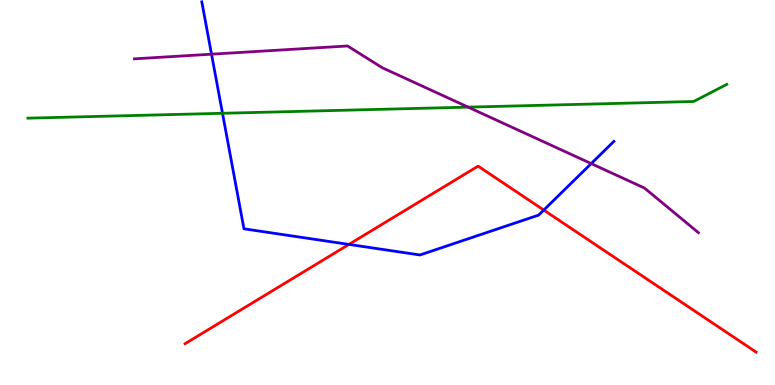[{'lines': ['blue', 'red'], 'intersections': [{'x': 4.5, 'y': 3.65}, {'x': 7.02, 'y': 4.54}]}, {'lines': ['green', 'red'], 'intersections': []}, {'lines': ['purple', 'red'], 'intersections': []}, {'lines': ['blue', 'green'], 'intersections': [{'x': 2.87, 'y': 7.06}]}, {'lines': ['blue', 'purple'], 'intersections': [{'x': 2.73, 'y': 8.59}, {'x': 7.63, 'y': 5.75}]}, {'lines': ['green', 'purple'], 'intersections': [{'x': 6.04, 'y': 7.22}]}]